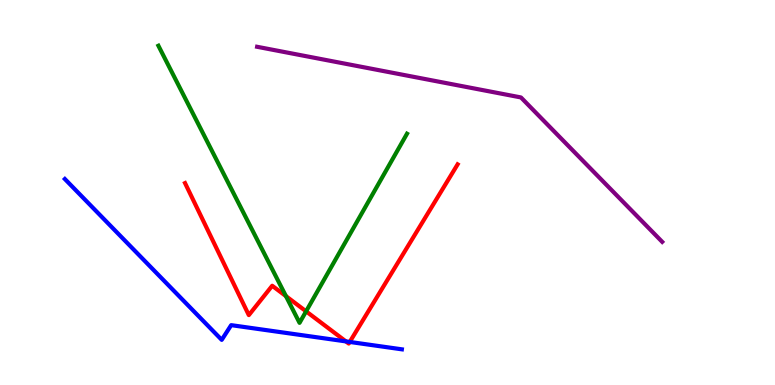[{'lines': ['blue', 'red'], 'intersections': [{'x': 4.46, 'y': 1.13}, {'x': 4.51, 'y': 1.12}]}, {'lines': ['green', 'red'], 'intersections': [{'x': 3.69, 'y': 2.31}, {'x': 3.95, 'y': 1.91}]}, {'lines': ['purple', 'red'], 'intersections': []}, {'lines': ['blue', 'green'], 'intersections': []}, {'lines': ['blue', 'purple'], 'intersections': []}, {'lines': ['green', 'purple'], 'intersections': []}]